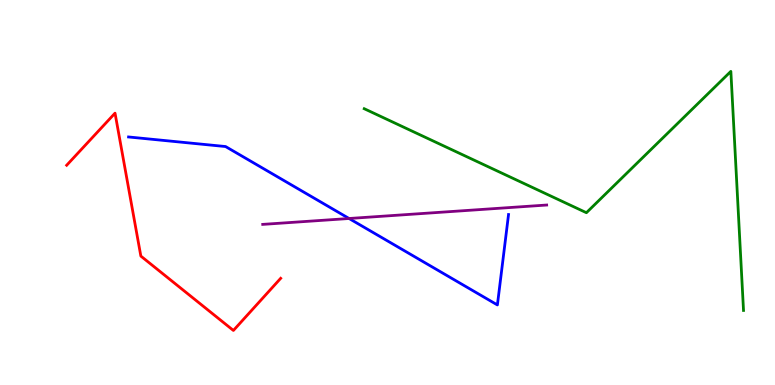[{'lines': ['blue', 'red'], 'intersections': []}, {'lines': ['green', 'red'], 'intersections': []}, {'lines': ['purple', 'red'], 'intersections': []}, {'lines': ['blue', 'green'], 'intersections': []}, {'lines': ['blue', 'purple'], 'intersections': [{'x': 4.5, 'y': 4.32}]}, {'lines': ['green', 'purple'], 'intersections': []}]